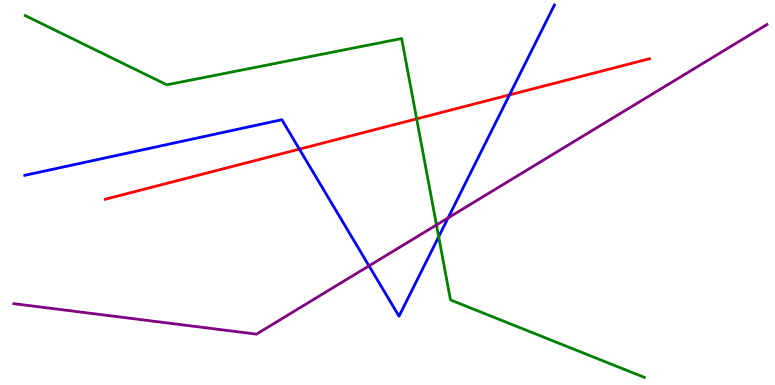[{'lines': ['blue', 'red'], 'intersections': [{'x': 3.86, 'y': 6.13}, {'x': 6.57, 'y': 7.54}]}, {'lines': ['green', 'red'], 'intersections': [{'x': 5.38, 'y': 6.91}]}, {'lines': ['purple', 'red'], 'intersections': []}, {'lines': ['blue', 'green'], 'intersections': [{'x': 5.66, 'y': 3.85}]}, {'lines': ['blue', 'purple'], 'intersections': [{'x': 4.76, 'y': 3.09}, {'x': 5.78, 'y': 4.34}]}, {'lines': ['green', 'purple'], 'intersections': [{'x': 5.63, 'y': 4.16}]}]